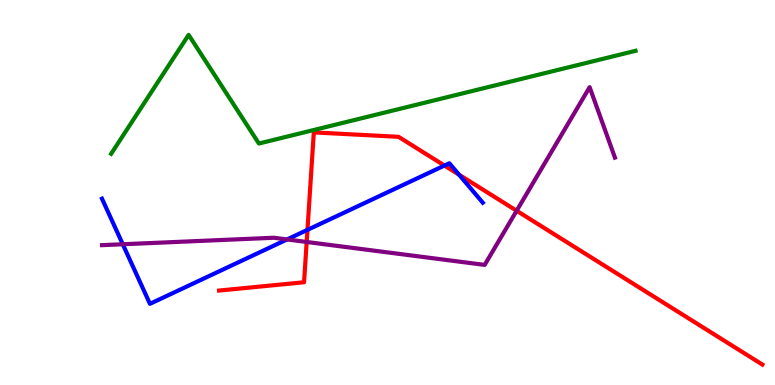[{'lines': ['blue', 'red'], 'intersections': [{'x': 3.97, 'y': 4.03}, {'x': 5.73, 'y': 5.7}, {'x': 5.92, 'y': 5.46}]}, {'lines': ['green', 'red'], 'intersections': []}, {'lines': ['purple', 'red'], 'intersections': [{'x': 3.96, 'y': 3.71}, {'x': 6.67, 'y': 4.53}]}, {'lines': ['blue', 'green'], 'intersections': []}, {'lines': ['blue', 'purple'], 'intersections': [{'x': 1.58, 'y': 3.66}, {'x': 3.7, 'y': 3.78}]}, {'lines': ['green', 'purple'], 'intersections': []}]